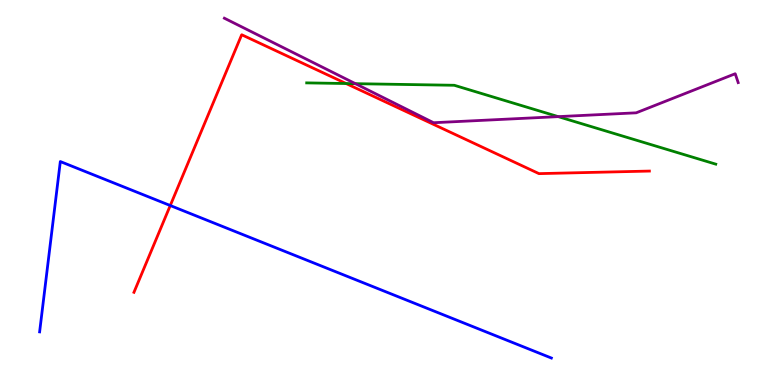[{'lines': ['blue', 'red'], 'intersections': [{'x': 2.2, 'y': 4.66}]}, {'lines': ['green', 'red'], 'intersections': [{'x': 4.47, 'y': 7.83}]}, {'lines': ['purple', 'red'], 'intersections': []}, {'lines': ['blue', 'green'], 'intersections': []}, {'lines': ['blue', 'purple'], 'intersections': []}, {'lines': ['green', 'purple'], 'intersections': [{'x': 4.59, 'y': 7.83}, {'x': 7.2, 'y': 6.97}]}]